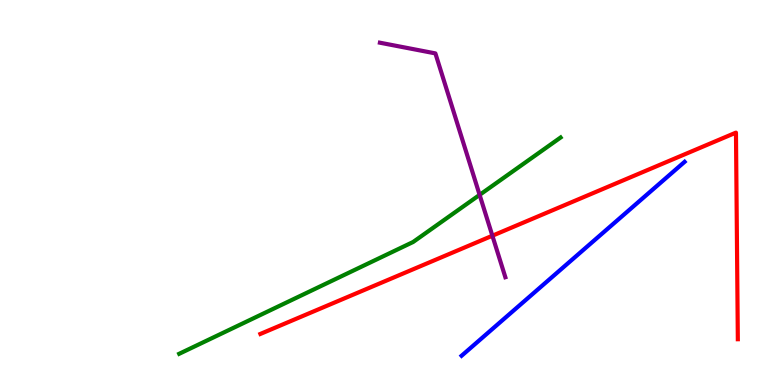[{'lines': ['blue', 'red'], 'intersections': []}, {'lines': ['green', 'red'], 'intersections': []}, {'lines': ['purple', 'red'], 'intersections': [{'x': 6.35, 'y': 3.88}]}, {'lines': ['blue', 'green'], 'intersections': []}, {'lines': ['blue', 'purple'], 'intersections': []}, {'lines': ['green', 'purple'], 'intersections': [{'x': 6.19, 'y': 4.94}]}]